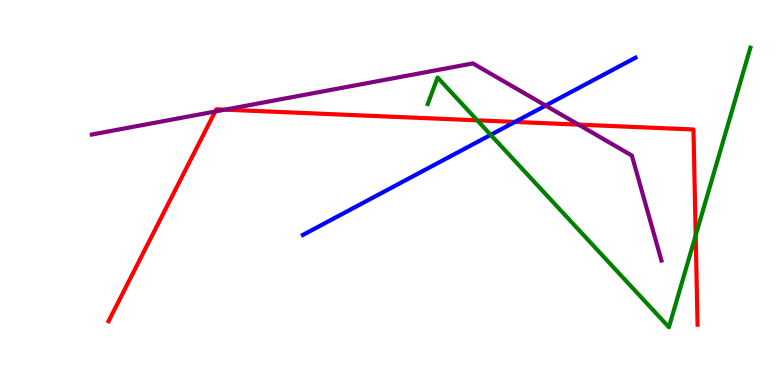[{'lines': ['blue', 'red'], 'intersections': [{'x': 6.64, 'y': 6.83}]}, {'lines': ['green', 'red'], 'intersections': [{'x': 6.16, 'y': 6.87}, {'x': 8.98, 'y': 3.89}]}, {'lines': ['purple', 'red'], 'intersections': [{'x': 2.78, 'y': 7.1}, {'x': 2.9, 'y': 7.15}, {'x': 7.46, 'y': 6.76}]}, {'lines': ['blue', 'green'], 'intersections': [{'x': 6.33, 'y': 6.5}]}, {'lines': ['blue', 'purple'], 'intersections': [{'x': 7.04, 'y': 7.26}]}, {'lines': ['green', 'purple'], 'intersections': []}]